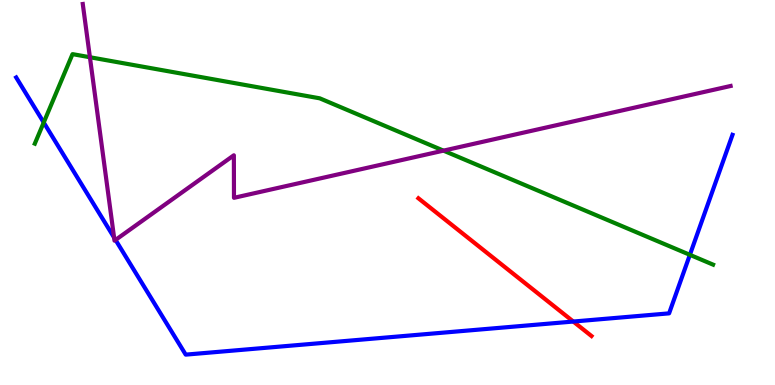[{'lines': ['blue', 'red'], 'intersections': [{'x': 7.4, 'y': 1.65}]}, {'lines': ['green', 'red'], 'intersections': []}, {'lines': ['purple', 'red'], 'intersections': []}, {'lines': ['blue', 'green'], 'intersections': [{'x': 0.564, 'y': 6.82}, {'x': 8.9, 'y': 3.38}]}, {'lines': ['blue', 'purple'], 'intersections': [{'x': 1.47, 'y': 3.83}, {'x': 1.49, 'y': 3.77}]}, {'lines': ['green', 'purple'], 'intersections': [{'x': 1.16, 'y': 8.51}, {'x': 5.72, 'y': 6.09}]}]